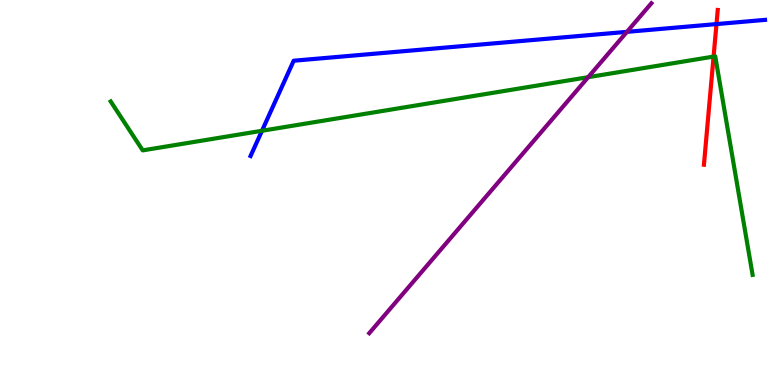[{'lines': ['blue', 'red'], 'intersections': [{'x': 9.24, 'y': 9.37}]}, {'lines': ['green', 'red'], 'intersections': [{'x': 9.21, 'y': 8.53}]}, {'lines': ['purple', 'red'], 'intersections': []}, {'lines': ['blue', 'green'], 'intersections': [{'x': 3.38, 'y': 6.6}]}, {'lines': ['blue', 'purple'], 'intersections': [{'x': 8.09, 'y': 9.17}]}, {'lines': ['green', 'purple'], 'intersections': [{'x': 7.59, 'y': 8.0}]}]